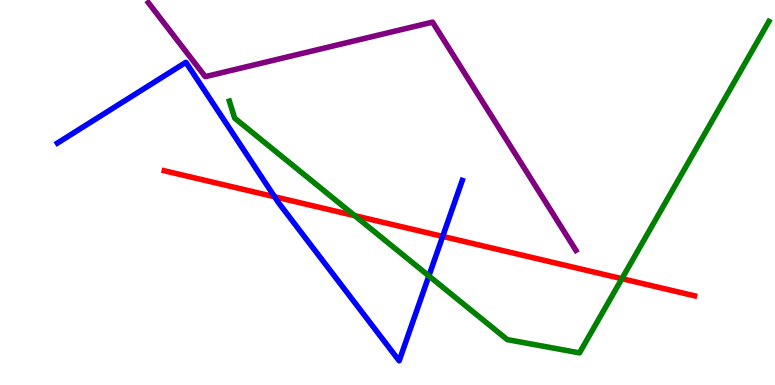[{'lines': ['blue', 'red'], 'intersections': [{'x': 3.54, 'y': 4.89}, {'x': 5.71, 'y': 3.86}]}, {'lines': ['green', 'red'], 'intersections': [{'x': 4.58, 'y': 4.4}, {'x': 8.02, 'y': 2.76}]}, {'lines': ['purple', 'red'], 'intersections': []}, {'lines': ['blue', 'green'], 'intersections': [{'x': 5.53, 'y': 2.83}]}, {'lines': ['blue', 'purple'], 'intersections': []}, {'lines': ['green', 'purple'], 'intersections': []}]